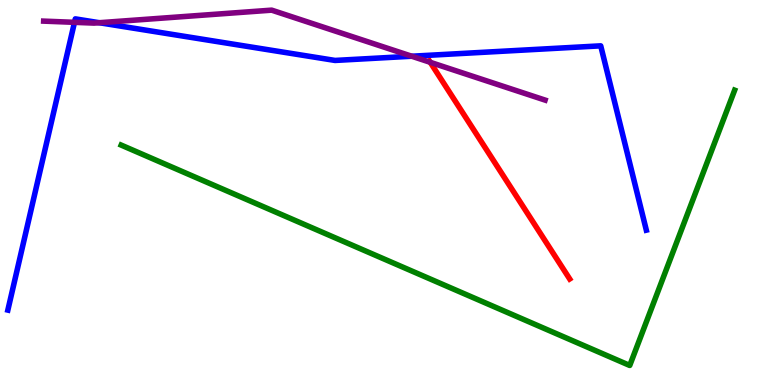[{'lines': ['blue', 'red'], 'intersections': []}, {'lines': ['green', 'red'], 'intersections': []}, {'lines': ['purple', 'red'], 'intersections': [{'x': 5.55, 'y': 8.38}]}, {'lines': ['blue', 'green'], 'intersections': []}, {'lines': ['blue', 'purple'], 'intersections': [{'x': 0.961, 'y': 9.42}, {'x': 1.28, 'y': 9.41}, {'x': 5.31, 'y': 8.54}]}, {'lines': ['green', 'purple'], 'intersections': []}]